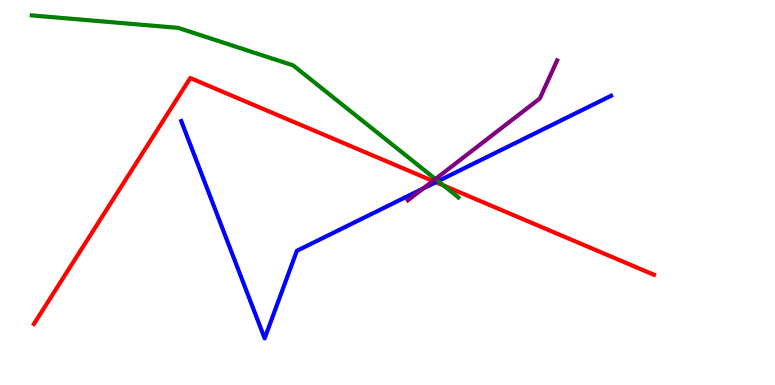[{'lines': ['blue', 'red'], 'intersections': [{'x': 5.62, 'y': 5.27}]}, {'lines': ['green', 'red'], 'intersections': [{'x': 5.72, 'y': 5.18}]}, {'lines': ['purple', 'red'], 'intersections': [{'x': 5.59, 'y': 5.3}]}, {'lines': ['blue', 'green'], 'intersections': [{'x': 5.65, 'y': 5.3}]}, {'lines': ['blue', 'purple'], 'intersections': [{'x': 5.46, 'y': 5.1}]}, {'lines': ['green', 'purple'], 'intersections': [{'x': 5.62, 'y': 5.35}]}]